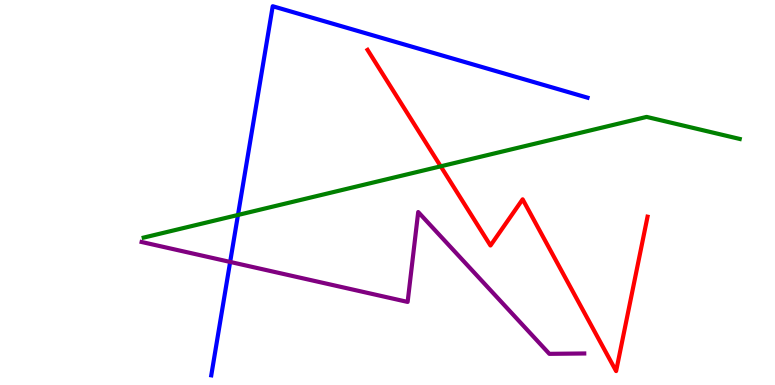[{'lines': ['blue', 'red'], 'intersections': []}, {'lines': ['green', 'red'], 'intersections': [{'x': 5.69, 'y': 5.68}]}, {'lines': ['purple', 'red'], 'intersections': []}, {'lines': ['blue', 'green'], 'intersections': [{'x': 3.07, 'y': 4.42}]}, {'lines': ['blue', 'purple'], 'intersections': [{'x': 2.97, 'y': 3.2}]}, {'lines': ['green', 'purple'], 'intersections': []}]